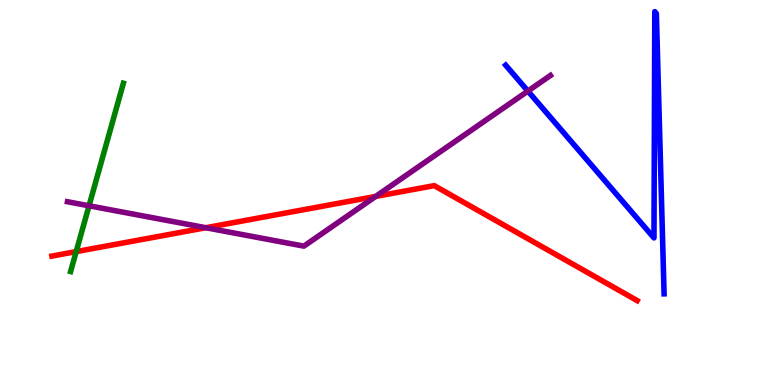[{'lines': ['blue', 'red'], 'intersections': []}, {'lines': ['green', 'red'], 'intersections': [{'x': 0.983, 'y': 3.46}]}, {'lines': ['purple', 'red'], 'intersections': [{'x': 2.66, 'y': 4.09}, {'x': 4.85, 'y': 4.9}]}, {'lines': ['blue', 'green'], 'intersections': []}, {'lines': ['blue', 'purple'], 'intersections': [{'x': 6.81, 'y': 7.63}]}, {'lines': ['green', 'purple'], 'intersections': [{'x': 1.15, 'y': 4.65}]}]